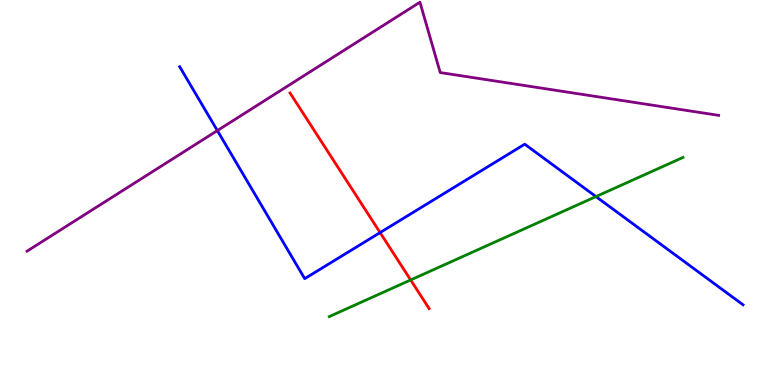[{'lines': ['blue', 'red'], 'intersections': [{'x': 4.9, 'y': 3.96}]}, {'lines': ['green', 'red'], 'intersections': [{'x': 5.3, 'y': 2.73}]}, {'lines': ['purple', 'red'], 'intersections': []}, {'lines': ['blue', 'green'], 'intersections': [{'x': 7.69, 'y': 4.89}]}, {'lines': ['blue', 'purple'], 'intersections': [{'x': 2.8, 'y': 6.61}]}, {'lines': ['green', 'purple'], 'intersections': []}]